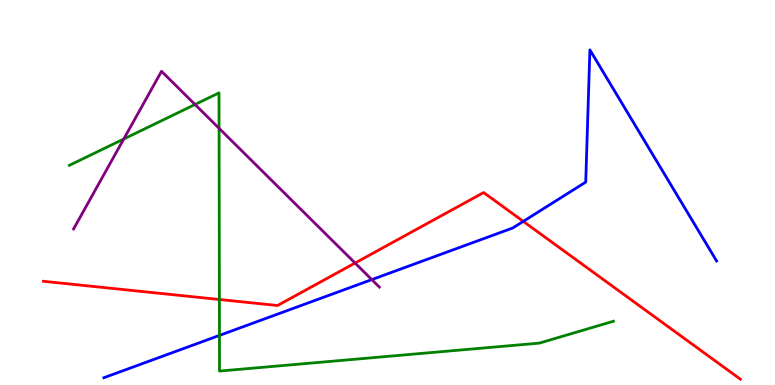[{'lines': ['blue', 'red'], 'intersections': [{'x': 6.75, 'y': 4.25}]}, {'lines': ['green', 'red'], 'intersections': [{'x': 2.83, 'y': 2.22}]}, {'lines': ['purple', 'red'], 'intersections': [{'x': 4.58, 'y': 3.17}]}, {'lines': ['blue', 'green'], 'intersections': [{'x': 2.83, 'y': 1.29}]}, {'lines': ['blue', 'purple'], 'intersections': [{'x': 4.8, 'y': 2.74}]}, {'lines': ['green', 'purple'], 'intersections': [{'x': 1.6, 'y': 6.39}, {'x': 2.52, 'y': 7.29}, {'x': 2.83, 'y': 6.67}]}]